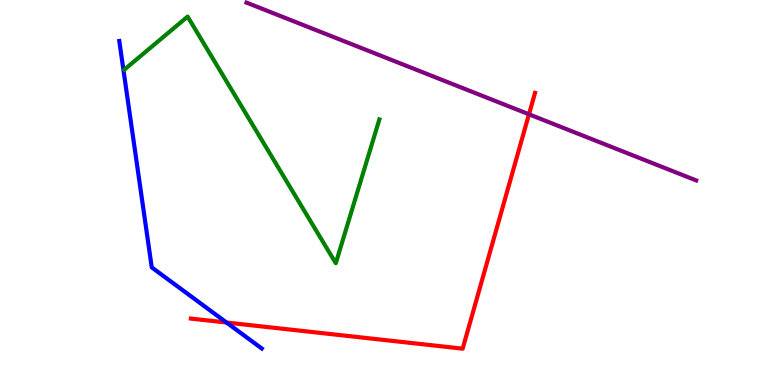[{'lines': ['blue', 'red'], 'intersections': [{'x': 2.92, 'y': 1.62}]}, {'lines': ['green', 'red'], 'intersections': []}, {'lines': ['purple', 'red'], 'intersections': [{'x': 6.83, 'y': 7.03}]}, {'lines': ['blue', 'green'], 'intersections': []}, {'lines': ['blue', 'purple'], 'intersections': []}, {'lines': ['green', 'purple'], 'intersections': []}]